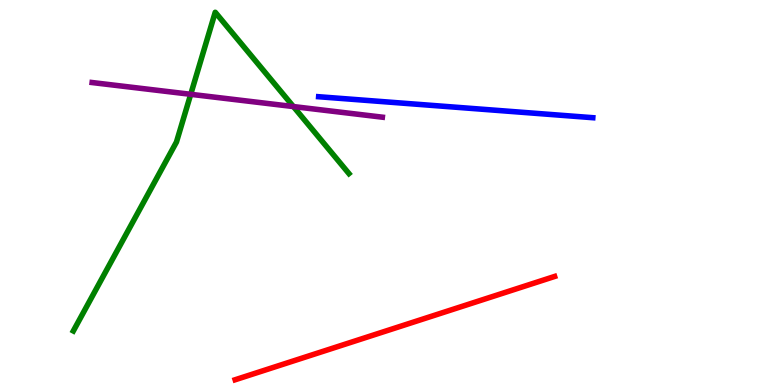[{'lines': ['blue', 'red'], 'intersections': []}, {'lines': ['green', 'red'], 'intersections': []}, {'lines': ['purple', 'red'], 'intersections': []}, {'lines': ['blue', 'green'], 'intersections': []}, {'lines': ['blue', 'purple'], 'intersections': []}, {'lines': ['green', 'purple'], 'intersections': [{'x': 2.46, 'y': 7.55}, {'x': 3.79, 'y': 7.23}]}]